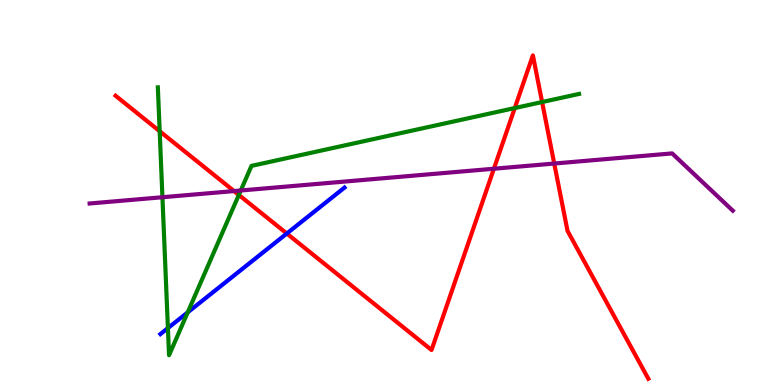[{'lines': ['blue', 'red'], 'intersections': [{'x': 3.7, 'y': 3.93}]}, {'lines': ['green', 'red'], 'intersections': [{'x': 2.06, 'y': 6.59}, {'x': 3.08, 'y': 4.94}, {'x': 6.64, 'y': 7.19}, {'x': 6.99, 'y': 7.35}]}, {'lines': ['purple', 'red'], 'intersections': [{'x': 3.02, 'y': 5.04}, {'x': 6.37, 'y': 5.62}, {'x': 7.15, 'y': 5.75}]}, {'lines': ['blue', 'green'], 'intersections': [{'x': 2.17, 'y': 1.48}, {'x': 2.42, 'y': 1.89}]}, {'lines': ['blue', 'purple'], 'intersections': []}, {'lines': ['green', 'purple'], 'intersections': [{'x': 2.1, 'y': 4.88}, {'x': 3.11, 'y': 5.05}]}]